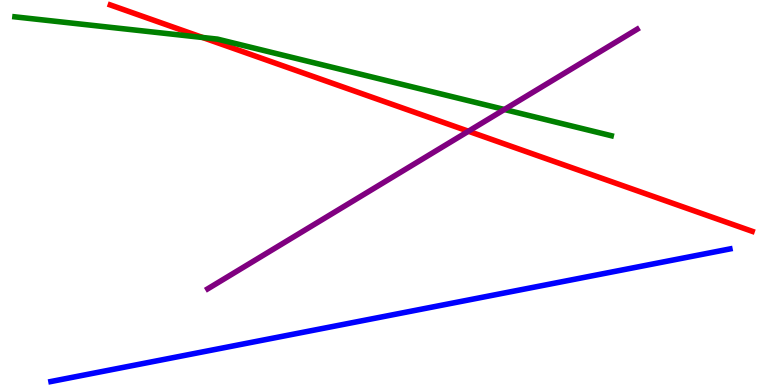[{'lines': ['blue', 'red'], 'intersections': []}, {'lines': ['green', 'red'], 'intersections': [{'x': 2.61, 'y': 9.03}]}, {'lines': ['purple', 'red'], 'intersections': [{'x': 6.04, 'y': 6.59}]}, {'lines': ['blue', 'green'], 'intersections': []}, {'lines': ['blue', 'purple'], 'intersections': []}, {'lines': ['green', 'purple'], 'intersections': [{'x': 6.51, 'y': 7.16}]}]